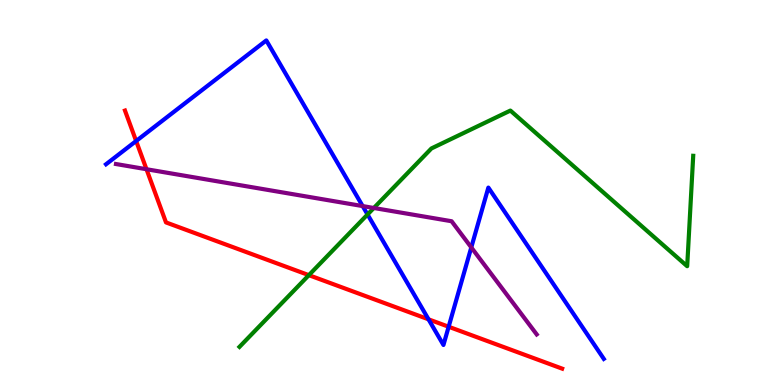[{'lines': ['blue', 'red'], 'intersections': [{'x': 1.76, 'y': 6.34}, {'x': 5.53, 'y': 1.71}, {'x': 5.79, 'y': 1.51}]}, {'lines': ['green', 'red'], 'intersections': [{'x': 3.99, 'y': 2.85}]}, {'lines': ['purple', 'red'], 'intersections': [{'x': 1.89, 'y': 5.6}]}, {'lines': ['blue', 'green'], 'intersections': [{'x': 4.74, 'y': 4.43}]}, {'lines': ['blue', 'purple'], 'intersections': [{'x': 4.68, 'y': 4.65}, {'x': 6.08, 'y': 3.57}]}, {'lines': ['green', 'purple'], 'intersections': [{'x': 4.82, 'y': 4.6}]}]